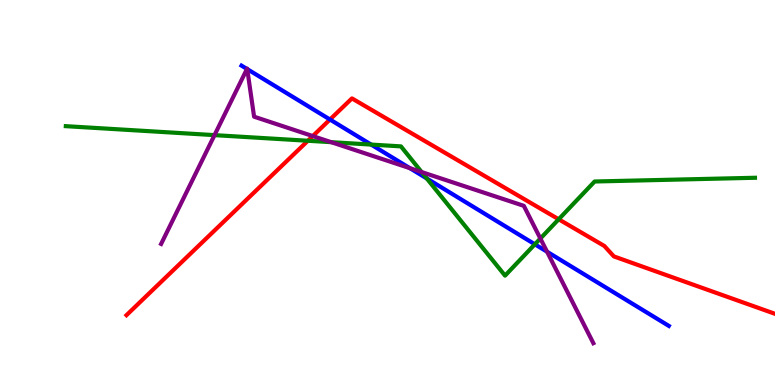[{'lines': ['blue', 'red'], 'intersections': [{'x': 4.26, 'y': 6.9}]}, {'lines': ['green', 'red'], 'intersections': [{'x': 3.97, 'y': 6.34}, {'x': 7.21, 'y': 4.3}]}, {'lines': ['purple', 'red'], 'intersections': [{'x': 4.04, 'y': 6.47}]}, {'lines': ['blue', 'green'], 'intersections': [{'x': 4.79, 'y': 6.24}, {'x': 5.51, 'y': 5.36}, {'x': 6.9, 'y': 3.65}]}, {'lines': ['blue', 'purple'], 'intersections': [{'x': 3.19, 'y': 8.21}, {'x': 3.19, 'y': 8.2}, {'x': 5.29, 'y': 5.63}, {'x': 7.06, 'y': 3.46}]}, {'lines': ['green', 'purple'], 'intersections': [{'x': 2.77, 'y': 6.49}, {'x': 4.27, 'y': 6.31}, {'x': 5.44, 'y': 5.53}, {'x': 6.97, 'y': 3.8}]}]